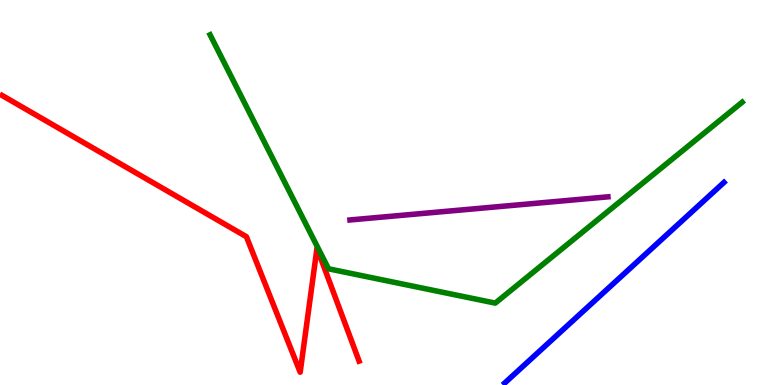[{'lines': ['blue', 'red'], 'intersections': []}, {'lines': ['green', 'red'], 'intersections': []}, {'lines': ['purple', 'red'], 'intersections': []}, {'lines': ['blue', 'green'], 'intersections': []}, {'lines': ['blue', 'purple'], 'intersections': []}, {'lines': ['green', 'purple'], 'intersections': []}]